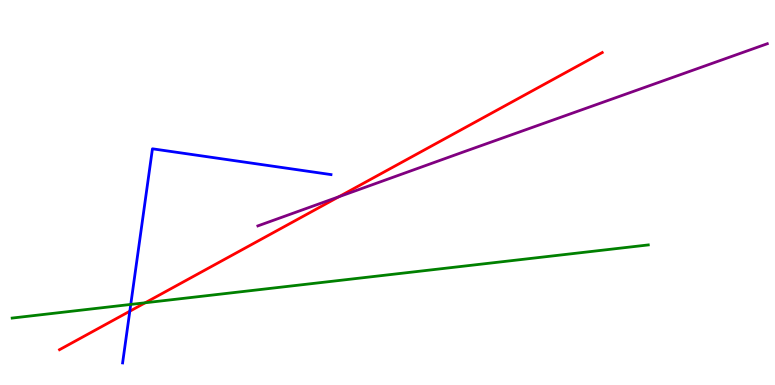[{'lines': ['blue', 'red'], 'intersections': [{'x': 1.68, 'y': 1.92}]}, {'lines': ['green', 'red'], 'intersections': [{'x': 1.87, 'y': 2.14}]}, {'lines': ['purple', 'red'], 'intersections': [{'x': 4.37, 'y': 4.89}]}, {'lines': ['blue', 'green'], 'intersections': [{'x': 1.69, 'y': 2.09}]}, {'lines': ['blue', 'purple'], 'intersections': []}, {'lines': ['green', 'purple'], 'intersections': []}]